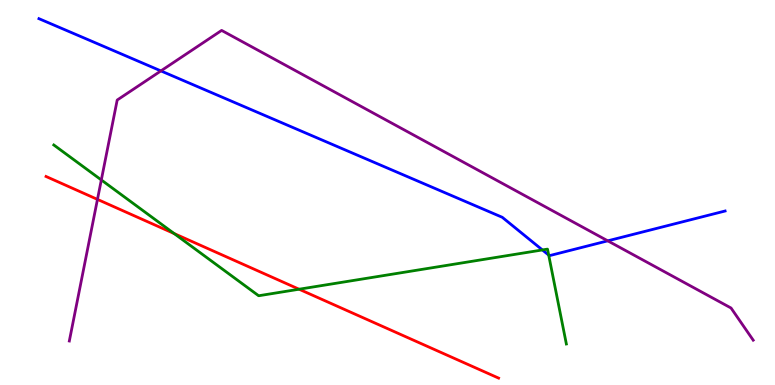[{'lines': ['blue', 'red'], 'intersections': []}, {'lines': ['green', 'red'], 'intersections': [{'x': 2.25, 'y': 3.93}, {'x': 3.86, 'y': 2.49}]}, {'lines': ['purple', 'red'], 'intersections': [{'x': 1.26, 'y': 4.82}]}, {'lines': ['blue', 'green'], 'intersections': [{'x': 7.0, 'y': 3.51}, {'x': 7.08, 'y': 3.37}]}, {'lines': ['blue', 'purple'], 'intersections': [{'x': 2.08, 'y': 8.16}, {'x': 7.84, 'y': 3.74}]}, {'lines': ['green', 'purple'], 'intersections': [{'x': 1.31, 'y': 5.33}]}]